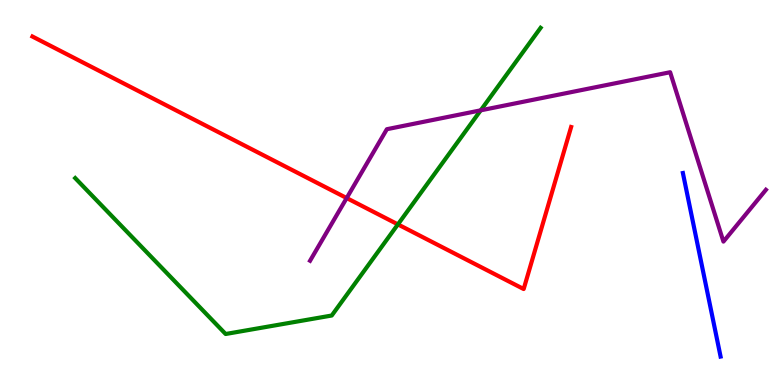[{'lines': ['blue', 'red'], 'intersections': []}, {'lines': ['green', 'red'], 'intersections': [{'x': 5.13, 'y': 4.17}]}, {'lines': ['purple', 'red'], 'intersections': [{'x': 4.47, 'y': 4.86}]}, {'lines': ['blue', 'green'], 'intersections': []}, {'lines': ['blue', 'purple'], 'intersections': []}, {'lines': ['green', 'purple'], 'intersections': [{'x': 6.2, 'y': 7.13}]}]